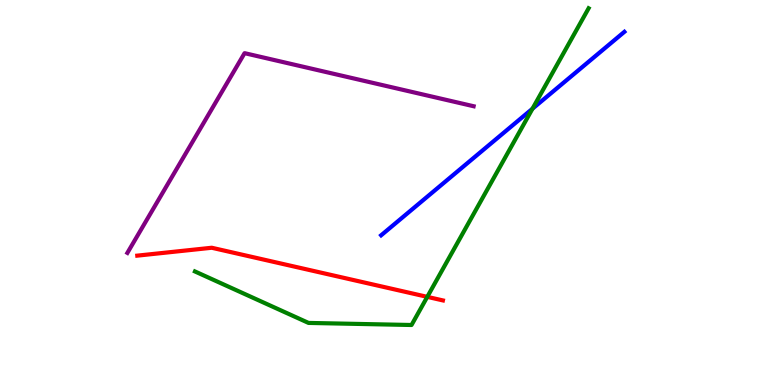[{'lines': ['blue', 'red'], 'intersections': []}, {'lines': ['green', 'red'], 'intersections': [{'x': 5.51, 'y': 2.29}]}, {'lines': ['purple', 'red'], 'intersections': []}, {'lines': ['blue', 'green'], 'intersections': [{'x': 6.87, 'y': 7.18}]}, {'lines': ['blue', 'purple'], 'intersections': []}, {'lines': ['green', 'purple'], 'intersections': []}]